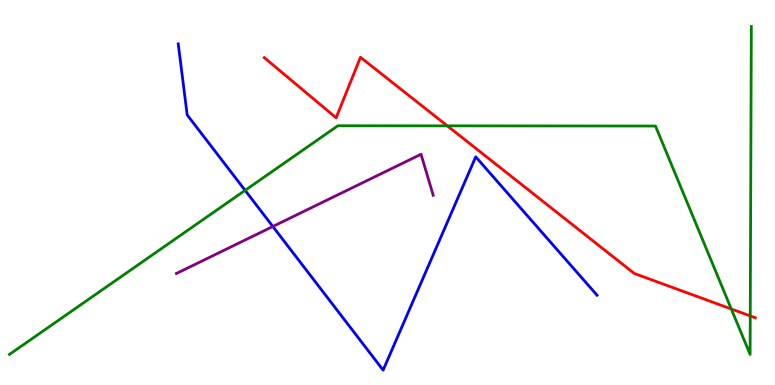[{'lines': ['blue', 'red'], 'intersections': []}, {'lines': ['green', 'red'], 'intersections': [{'x': 5.77, 'y': 6.73}, {'x': 9.44, 'y': 1.97}, {'x': 9.68, 'y': 1.79}]}, {'lines': ['purple', 'red'], 'intersections': []}, {'lines': ['blue', 'green'], 'intersections': [{'x': 3.16, 'y': 5.06}]}, {'lines': ['blue', 'purple'], 'intersections': [{'x': 3.52, 'y': 4.12}]}, {'lines': ['green', 'purple'], 'intersections': []}]